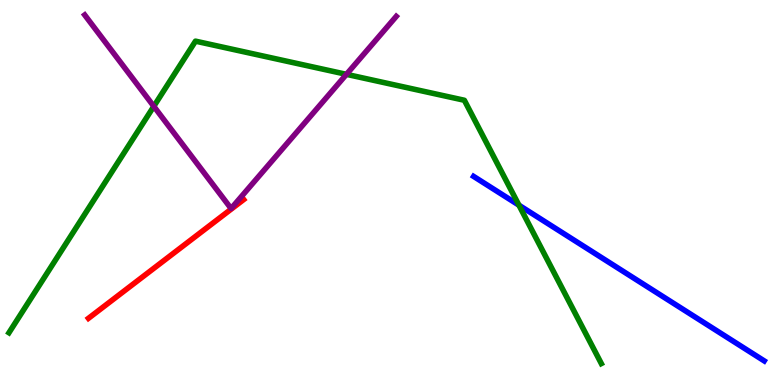[{'lines': ['blue', 'red'], 'intersections': []}, {'lines': ['green', 'red'], 'intersections': []}, {'lines': ['purple', 'red'], 'intersections': []}, {'lines': ['blue', 'green'], 'intersections': [{'x': 6.7, 'y': 4.67}]}, {'lines': ['blue', 'purple'], 'intersections': []}, {'lines': ['green', 'purple'], 'intersections': [{'x': 1.98, 'y': 7.24}, {'x': 4.47, 'y': 8.07}]}]